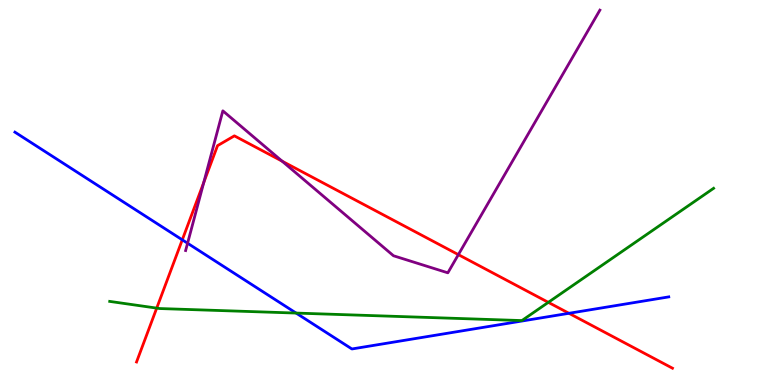[{'lines': ['blue', 'red'], 'intersections': [{'x': 2.35, 'y': 3.77}, {'x': 7.34, 'y': 1.86}]}, {'lines': ['green', 'red'], 'intersections': [{'x': 2.02, 'y': 2.0}, {'x': 7.08, 'y': 2.15}]}, {'lines': ['purple', 'red'], 'intersections': [{'x': 2.63, 'y': 5.26}, {'x': 3.64, 'y': 5.81}, {'x': 5.91, 'y': 3.39}]}, {'lines': ['blue', 'green'], 'intersections': [{'x': 3.82, 'y': 1.87}]}, {'lines': ['blue', 'purple'], 'intersections': [{'x': 2.42, 'y': 3.68}]}, {'lines': ['green', 'purple'], 'intersections': []}]